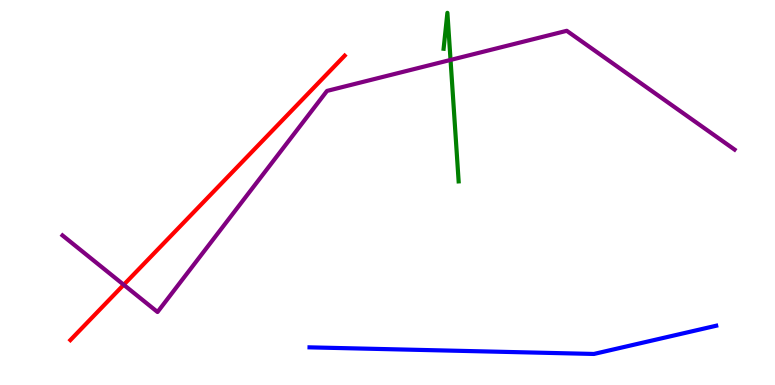[{'lines': ['blue', 'red'], 'intersections': []}, {'lines': ['green', 'red'], 'intersections': []}, {'lines': ['purple', 'red'], 'intersections': [{'x': 1.6, 'y': 2.6}]}, {'lines': ['blue', 'green'], 'intersections': []}, {'lines': ['blue', 'purple'], 'intersections': []}, {'lines': ['green', 'purple'], 'intersections': [{'x': 5.81, 'y': 8.44}]}]